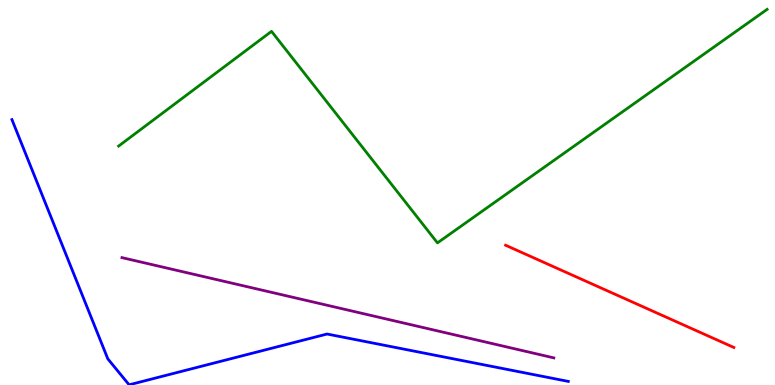[{'lines': ['blue', 'red'], 'intersections': []}, {'lines': ['green', 'red'], 'intersections': []}, {'lines': ['purple', 'red'], 'intersections': []}, {'lines': ['blue', 'green'], 'intersections': []}, {'lines': ['blue', 'purple'], 'intersections': []}, {'lines': ['green', 'purple'], 'intersections': []}]